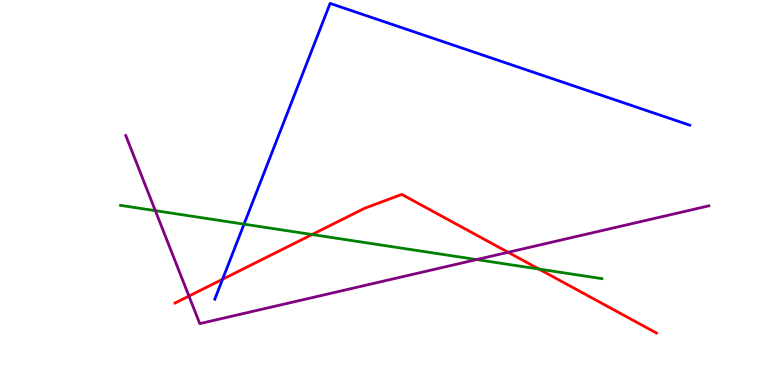[{'lines': ['blue', 'red'], 'intersections': [{'x': 2.87, 'y': 2.75}]}, {'lines': ['green', 'red'], 'intersections': [{'x': 4.03, 'y': 3.91}, {'x': 6.95, 'y': 3.01}]}, {'lines': ['purple', 'red'], 'intersections': [{'x': 2.44, 'y': 2.31}, {'x': 6.56, 'y': 3.45}]}, {'lines': ['blue', 'green'], 'intersections': [{'x': 3.15, 'y': 4.18}]}, {'lines': ['blue', 'purple'], 'intersections': []}, {'lines': ['green', 'purple'], 'intersections': [{'x': 2.0, 'y': 4.53}, {'x': 6.15, 'y': 3.26}]}]